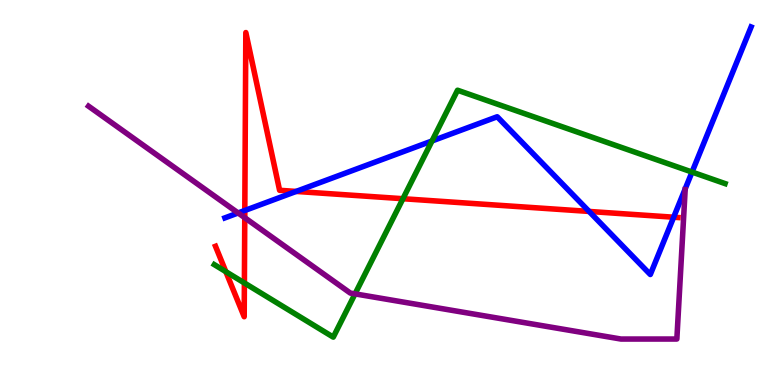[{'lines': ['blue', 'red'], 'intersections': [{'x': 3.16, 'y': 4.53}, {'x': 3.82, 'y': 5.03}, {'x': 7.6, 'y': 4.51}, {'x': 8.69, 'y': 4.36}]}, {'lines': ['green', 'red'], 'intersections': [{'x': 2.91, 'y': 2.94}, {'x': 3.15, 'y': 2.65}, {'x': 5.2, 'y': 4.84}]}, {'lines': ['purple', 'red'], 'intersections': [{'x': 3.16, 'y': 4.35}]}, {'lines': ['blue', 'green'], 'intersections': [{'x': 5.57, 'y': 6.34}, {'x': 8.93, 'y': 5.53}]}, {'lines': ['blue', 'purple'], 'intersections': [{'x': 3.07, 'y': 4.47}]}, {'lines': ['green', 'purple'], 'intersections': [{'x': 4.58, 'y': 2.37}]}]